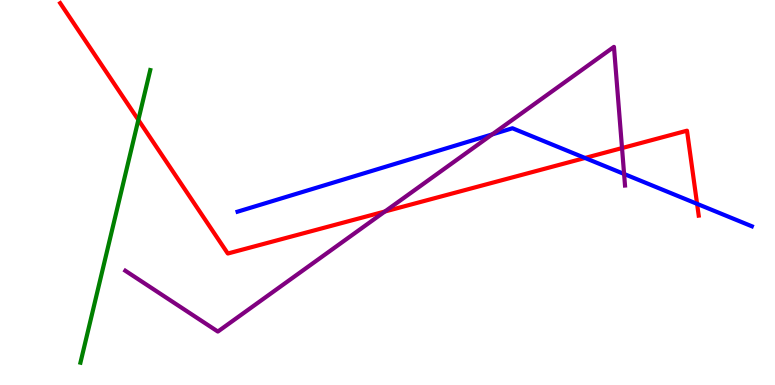[{'lines': ['blue', 'red'], 'intersections': [{'x': 7.55, 'y': 5.9}, {'x': 8.99, 'y': 4.71}]}, {'lines': ['green', 'red'], 'intersections': [{'x': 1.79, 'y': 6.89}]}, {'lines': ['purple', 'red'], 'intersections': [{'x': 4.97, 'y': 4.51}, {'x': 8.03, 'y': 6.15}]}, {'lines': ['blue', 'green'], 'intersections': []}, {'lines': ['blue', 'purple'], 'intersections': [{'x': 6.35, 'y': 6.51}, {'x': 8.05, 'y': 5.48}]}, {'lines': ['green', 'purple'], 'intersections': []}]